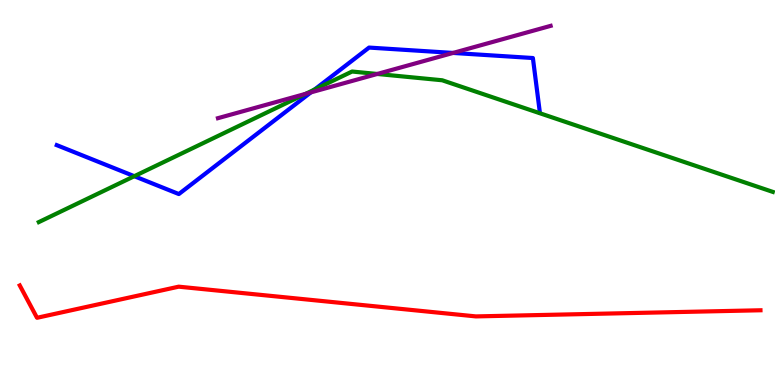[{'lines': ['blue', 'red'], 'intersections': []}, {'lines': ['green', 'red'], 'intersections': []}, {'lines': ['purple', 'red'], 'intersections': []}, {'lines': ['blue', 'green'], 'intersections': [{'x': 1.73, 'y': 5.42}, {'x': 4.06, 'y': 7.67}]}, {'lines': ['blue', 'purple'], 'intersections': [{'x': 4.01, 'y': 7.6}, {'x': 5.85, 'y': 8.63}]}, {'lines': ['green', 'purple'], 'intersections': [{'x': 3.94, 'y': 7.56}, {'x': 4.87, 'y': 8.08}]}]